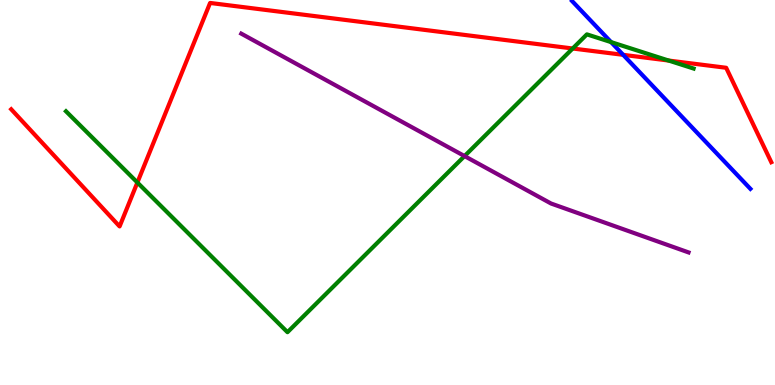[{'lines': ['blue', 'red'], 'intersections': [{'x': 8.04, 'y': 8.58}]}, {'lines': ['green', 'red'], 'intersections': [{'x': 1.77, 'y': 5.26}, {'x': 7.39, 'y': 8.74}, {'x': 8.63, 'y': 8.43}]}, {'lines': ['purple', 'red'], 'intersections': []}, {'lines': ['blue', 'green'], 'intersections': [{'x': 7.88, 'y': 8.91}]}, {'lines': ['blue', 'purple'], 'intersections': []}, {'lines': ['green', 'purple'], 'intersections': [{'x': 5.99, 'y': 5.95}]}]